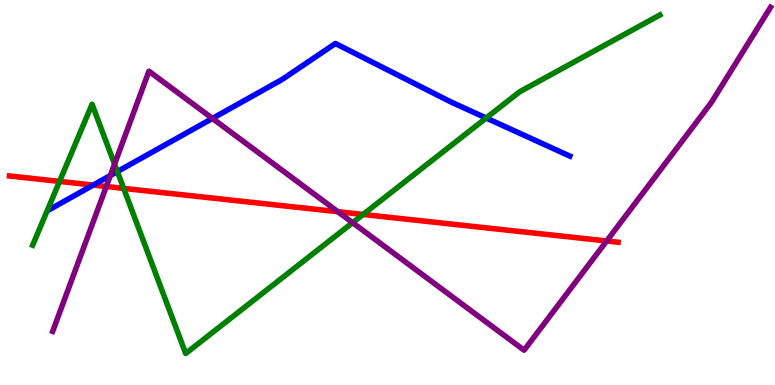[{'lines': ['blue', 'red'], 'intersections': [{'x': 1.2, 'y': 5.19}]}, {'lines': ['green', 'red'], 'intersections': [{'x': 0.768, 'y': 5.29}, {'x': 1.6, 'y': 5.11}, {'x': 4.69, 'y': 4.43}]}, {'lines': ['purple', 'red'], 'intersections': [{'x': 1.37, 'y': 5.16}, {'x': 4.36, 'y': 4.5}, {'x': 7.83, 'y': 3.74}]}, {'lines': ['blue', 'green'], 'intersections': [{'x': 1.51, 'y': 5.54}, {'x': 6.27, 'y': 6.93}]}, {'lines': ['blue', 'purple'], 'intersections': [{'x': 1.42, 'y': 5.44}, {'x': 2.74, 'y': 6.92}]}, {'lines': ['green', 'purple'], 'intersections': [{'x': 1.48, 'y': 5.74}, {'x': 4.55, 'y': 4.22}]}]